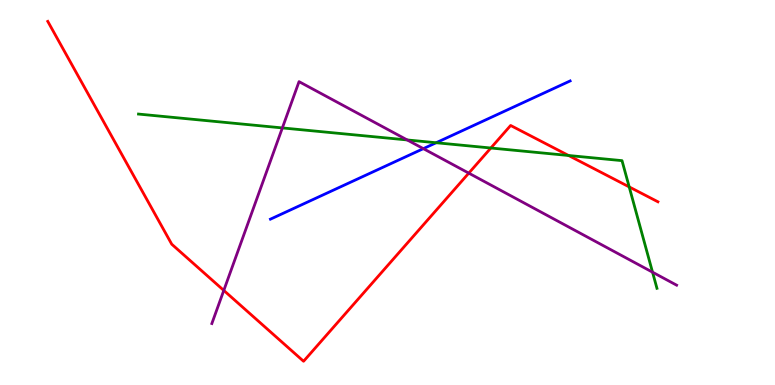[{'lines': ['blue', 'red'], 'intersections': []}, {'lines': ['green', 'red'], 'intersections': [{'x': 6.33, 'y': 6.16}, {'x': 7.34, 'y': 5.96}, {'x': 8.12, 'y': 5.15}]}, {'lines': ['purple', 'red'], 'intersections': [{'x': 2.89, 'y': 2.46}, {'x': 6.05, 'y': 5.5}]}, {'lines': ['blue', 'green'], 'intersections': [{'x': 5.63, 'y': 6.29}]}, {'lines': ['blue', 'purple'], 'intersections': [{'x': 5.46, 'y': 6.14}]}, {'lines': ['green', 'purple'], 'intersections': [{'x': 3.64, 'y': 6.68}, {'x': 5.25, 'y': 6.36}, {'x': 8.42, 'y': 2.93}]}]